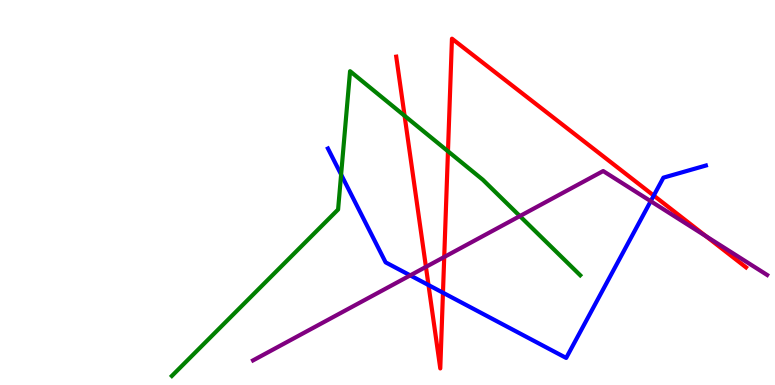[{'lines': ['blue', 'red'], 'intersections': [{'x': 5.53, 'y': 2.6}, {'x': 5.72, 'y': 2.4}, {'x': 8.44, 'y': 4.92}]}, {'lines': ['green', 'red'], 'intersections': [{'x': 5.22, 'y': 6.99}, {'x': 5.78, 'y': 6.07}]}, {'lines': ['purple', 'red'], 'intersections': [{'x': 5.5, 'y': 3.07}, {'x': 5.73, 'y': 3.32}, {'x': 9.11, 'y': 3.87}]}, {'lines': ['blue', 'green'], 'intersections': [{'x': 4.4, 'y': 5.47}]}, {'lines': ['blue', 'purple'], 'intersections': [{'x': 5.29, 'y': 2.85}, {'x': 8.4, 'y': 4.77}]}, {'lines': ['green', 'purple'], 'intersections': [{'x': 6.71, 'y': 4.39}]}]